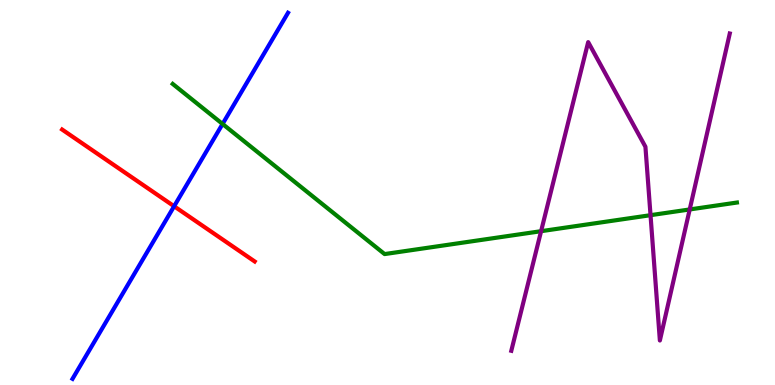[{'lines': ['blue', 'red'], 'intersections': [{'x': 2.25, 'y': 4.64}]}, {'lines': ['green', 'red'], 'intersections': []}, {'lines': ['purple', 'red'], 'intersections': []}, {'lines': ['blue', 'green'], 'intersections': [{'x': 2.87, 'y': 6.78}]}, {'lines': ['blue', 'purple'], 'intersections': []}, {'lines': ['green', 'purple'], 'intersections': [{'x': 6.98, 'y': 4.0}, {'x': 8.39, 'y': 4.41}, {'x': 8.9, 'y': 4.56}]}]